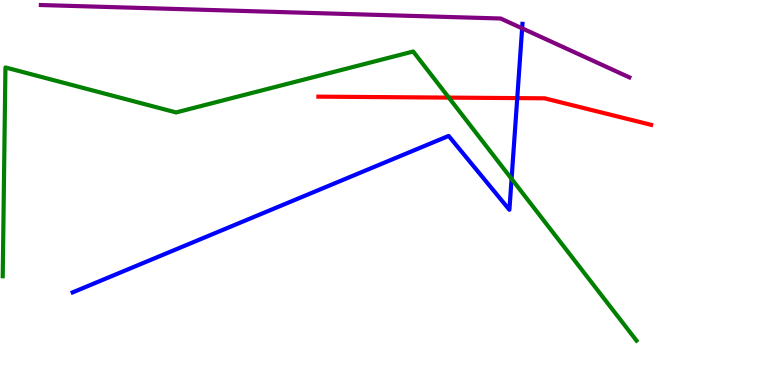[{'lines': ['blue', 'red'], 'intersections': [{'x': 6.67, 'y': 7.45}]}, {'lines': ['green', 'red'], 'intersections': [{'x': 5.79, 'y': 7.46}]}, {'lines': ['purple', 'red'], 'intersections': []}, {'lines': ['blue', 'green'], 'intersections': [{'x': 6.6, 'y': 5.35}]}, {'lines': ['blue', 'purple'], 'intersections': [{'x': 6.74, 'y': 9.26}]}, {'lines': ['green', 'purple'], 'intersections': []}]